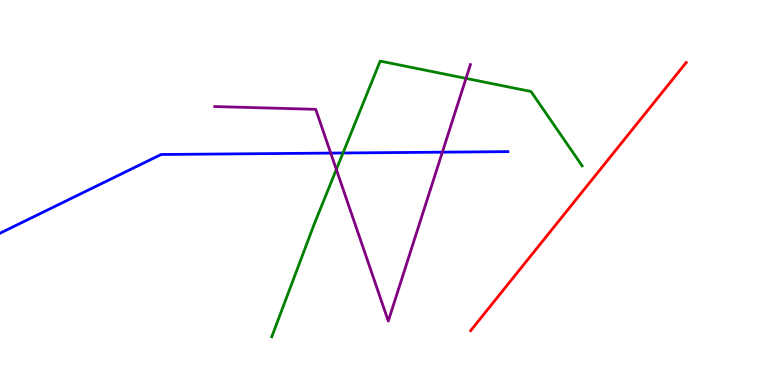[{'lines': ['blue', 'red'], 'intersections': []}, {'lines': ['green', 'red'], 'intersections': []}, {'lines': ['purple', 'red'], 'intersections': []}, {'lines': ['blue', 'green'], 'intersections': [{'x': 4.43, 'y': 6.03}]}, {'lines': ['blue', 'purple'], 'intersections': [{'x': 4.27, 'y': 6.02}, {'x': 5.71, 'y': 6.05}]}, {'lines': ['green', 'purple'], 'intersections': [{'x': 4.34, 'y': 5.6}, {'x': 6.01, 'y': 7.96}]}]